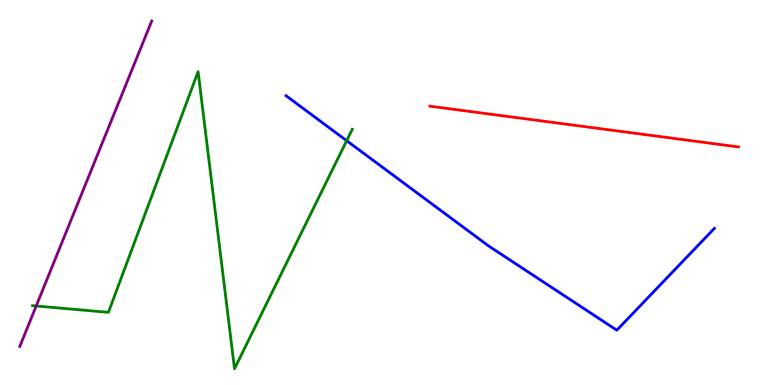[{'lines': ['blue', 'red'], 'intersections': []}, {'lines': ['green', 'red'], 'intersections': []}, {'lines': ['purple', 'red'], 'intersections': []}, {'lines': ['blue', 'green'], 'intersections': [{'x': 4.47, 'y': 6.35}]}, {'lines': ['blue', 'purple'], 'intersections': []}, {'lines': ['green', 'purple'], 'intersections': [{'x': 0.467, 'y': 2.05}]}]